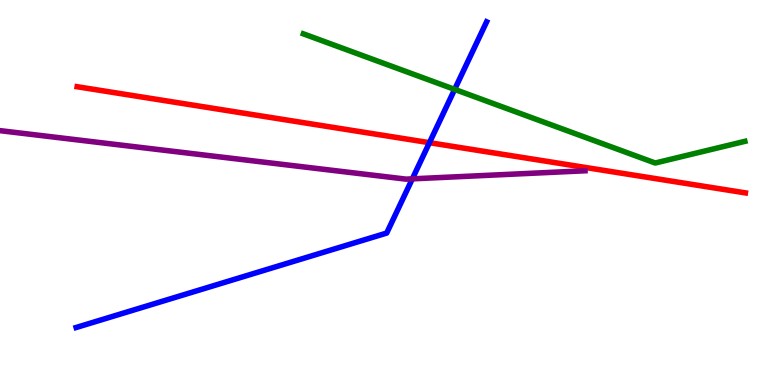[{'lines': ['blue', 'red'], 'intersections': [{'x': 5.54, 'y': 6.29}]}, {'lines': ['green', 'red'], 'intersections': []}, {'lines': ['purple', 'red'], 'intersections': []}, {'lines': ['blue', 'green'], 'intersections': [{'x': 5.87, 'y': 7.68}]}, {'lines': ['blue', 'purple'], 'intersections': [{'x': 5.32, 'y': 5.35}]}, {'lines': ['green', 'purple'], 'intersections': []}]